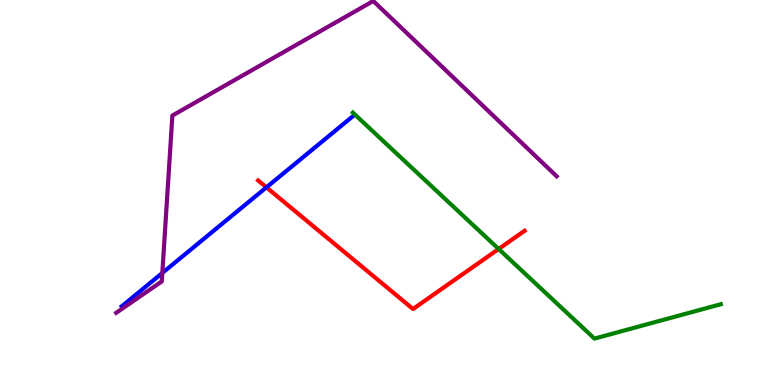[{'lines': ['blue', 'red'], 'intersections': [{'x': 3.44, 'y': 5.13}]}, {'lines': ['green', 'red'], 'intersections': [{'x': 6.43, 'y': 3.53}]}, {'lines': ['purple', 'red'], 'intersections': []}, {'lines': ['blue', 'green'], 'intersections': []}, {'lines': ['blue', 'purple'], 'intersections': [{'x': 2.09, 'y': 2.91}]}, {'lines': ['green', 'purple'], 'intersections': []}]